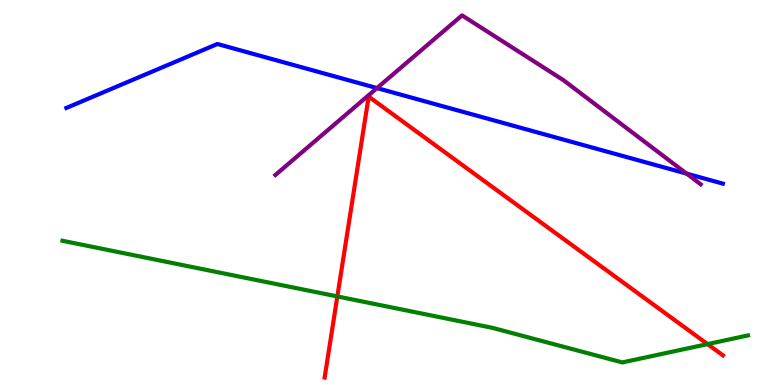[{'lines': ['blue', 'red'], 'intersections': []}, {'lines': ['green', 'red'], 'intersections': [{'x': 4.35, 'y': 2.3}, {'x': 9.13, 'y': 1.06}]}, {'lines': ['purple', 'red'], 'intersections': []}, {'lines': ['blue', 'green'], 'intersections': []}, {'lines': ['blue', 'purple'], 'intersections': [{'x': 4.86, 'y': 7.71}, {'x': 8.86, 'y': 5.49}]}, {'lines': ['green', 'purple'], 'intersections': []}]